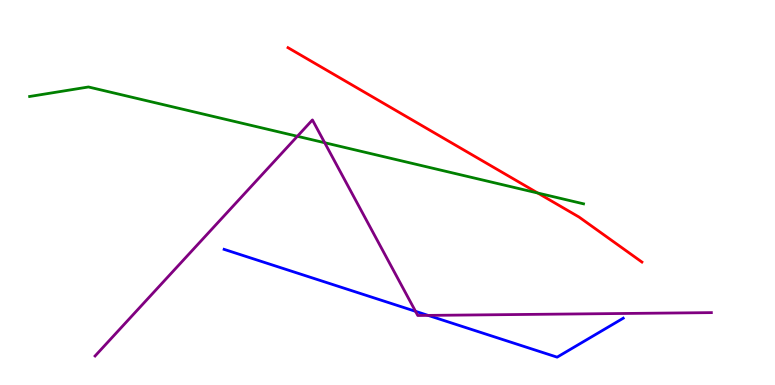[{'lines': ['blue', 'red'], 'intersections': []}, {'lines': ['green', 'red'], 'intersections': [{'x': 6.94, 'y': 4.99}]}, {'lines': ['purple', 'red'], 'intersections': []}, {'lines': ['blue', 'green'], 'intersections': []}, {'lines': ['blue', 'purple'], 'intersections': [{'x': 5.36, 'y': 1.91}, {'x': 5.52, 'y': 1.81}]}, {'lines': ['green', 'purple'], 'intersections': [{'x': 3.84, 'y': 6.46}, {'x': 4.19, 'y': 6.29}]}]